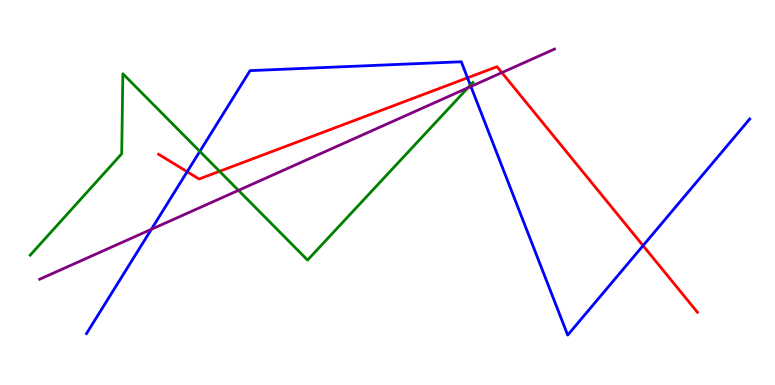[{'lines': ['blue', 'red'], 'intersections': [{'x': 2.42, 'y': 5.54}, {'x': 6.03, 'y': 7.98}, {'x': 8.3, 'y': 3.62}]}, {'lines': ['green', 'red'], 'intersections': [{'x': 2.83, 'y': 5.55}]}, {'lines': ['purple', 'red'], 'intersections': [{'x': 6.48, 'y': 8.11}]}, {'lines': ['blue', 'green'], 'intersections': [{'x': 2.58, 'y': 6.07}, {'x': 6.07, 'y': 7.79}]}, {'lines': ['blue', 'purple'], 'intersections': [{'x': 1.95, 'y': 4.04}, {'x': 6.08, 'y': 7.75}]}, {'lines': ['green', 'purple'], 'intersections': [{'x': 3.08, 'y': 5.06}, {'x': 6.04, 'y': 7.72}]}]